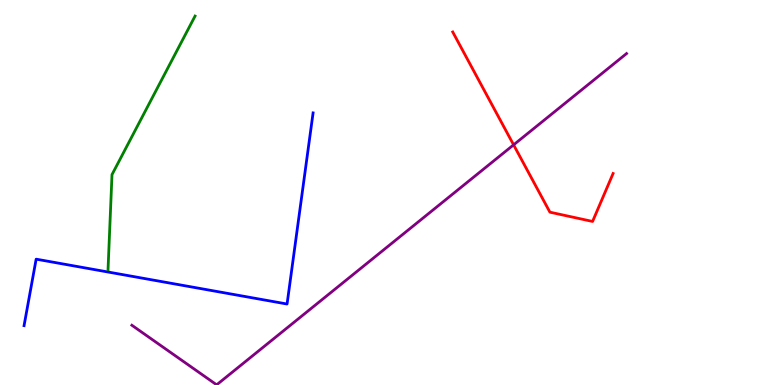[{'lines': ['blue', 'red'], 'intersections': []}, {'lines': ['green', 'red'], 'intersections': []}, {'lines': ['purple', 'red'], 'intersections': [{'x': 6.63, 'y': 6.24}]}, {'lines': ['blue', 'green'], 'intersections': []}, {'lines': ['blue', 'purple'], 'intersections': []}, {'lines': ['green', 'purple'], 'intersections': []}]